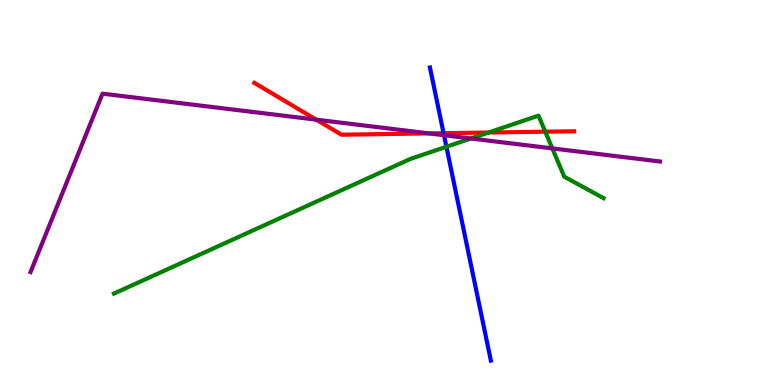[{'lines': ['blue', 'red'], 'intersections': [{'x': 5.72, 'y': 6.54}]}, {'lines': ['green', 'red'], 'intersections': [{'x': 6.3, 'y': 6.56}, {'x': 7.04, 'y': 6.58}]}, {'lines': ['purple', 'red'], 'intersections': [{'x': 4.08, 'y': 6.89}, {'x': 5.54, 'y': 6.53}]}, {'lines': ['blue', 'green'], 'intersections': [{'x': 5.76, 'y': 6.19}]}, {'lines': ['blue', 'purple'], 'intersections': [{'x': 5.73, 'y': 6.49}]}, {'lines': ['green', 'purple'], 'intersections': [{'x': 6.08, 'y': 6.4}, {'x': 7.13, 'y': 6.15}]}]